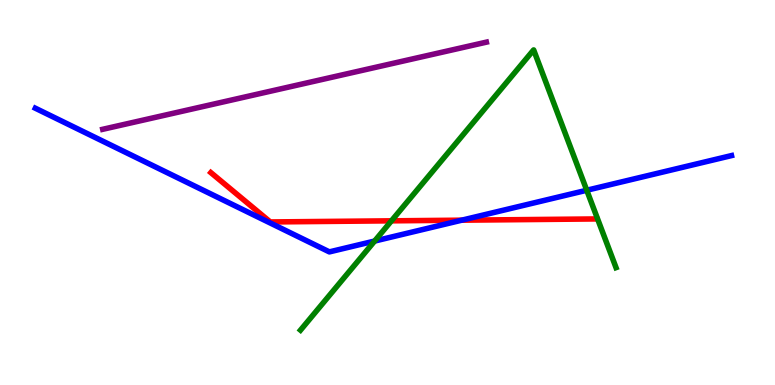[{'lines': ['blue', 'red'], 'intersections': [{'x': 5.96, 'y': 4.28}]}, {'lines': ['green', 'red'], 'intersections': [{'x': 5.05, 'y': 4.26}]}, {'lines': ['purple', 'red'], 'intersections': []}, {'lines': ['blue', 'green'], 'intersections': [{'x': 4.83, 'y': 3.74}, {'x': 7.57, 'y': 5.06}]}, {'lines': ['blue', 'purple'], 'intersections': []}, {'lines': ['green', 'purple'], 'intersections': []}]